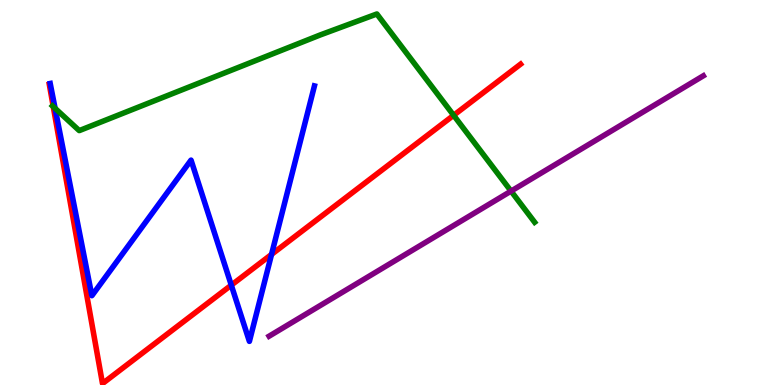[{'lines': ['blue', 'red'], 'intersections': [{'x': 2.98, 'y': 2.59}, {'x': 3.5, 'y': 3.39}]}, {'lines': ['green', 'red'], 'intersections': [{'x': 0.687, 'y': 7.23}, {'x': 5.85, 'y': 7.01}]}, {'lines': ['purple', 'red'], 'intersections': []}, {'lines': ['blue', 'green'], 'intersections': [{'x': 0.711, 'y': 7.19}]}, {'lines': ['blue', 'purple'], 'intersections': []}, {'lines': ['green', 'purple'], 'intersections': [{'x': 6.59, 'y': 5.04}]}]